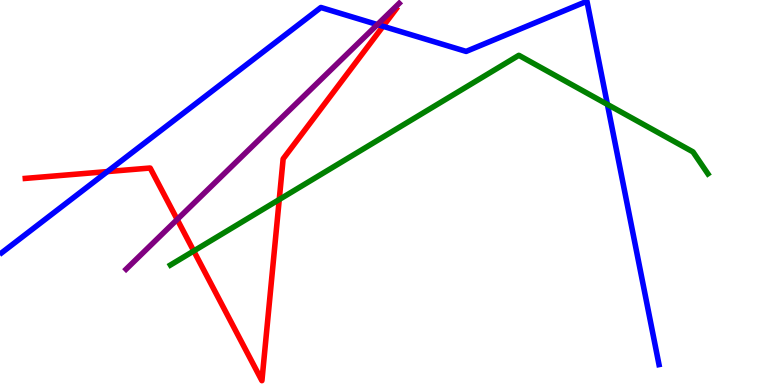[{'lines': ['blue', 'red'], 'intersections': [{'x': 1.39, 'y': 5.54}, {'x': 4.94, 'y': 9.32}]}, {'lines': ['green', 'red'], 'intersections': [{'x': 2.5, 'y': 3.48}, {'x': 3.6, 'y': 4.82}]}, {'lines': ['purple', 'red'], 'intersections': [{'x': 2.29, 'y': 4.3}]}, {'lines': ['blue', 'green'], 'intersections': [{'x': 7.84, 'y': 7.29}]}, {'lines': ['blue', 'purple'], 'intersections': [{'x': 4.87, 'y': 9.36}]}, {'lines': ['green', 'purple'], 'intersections': []}]